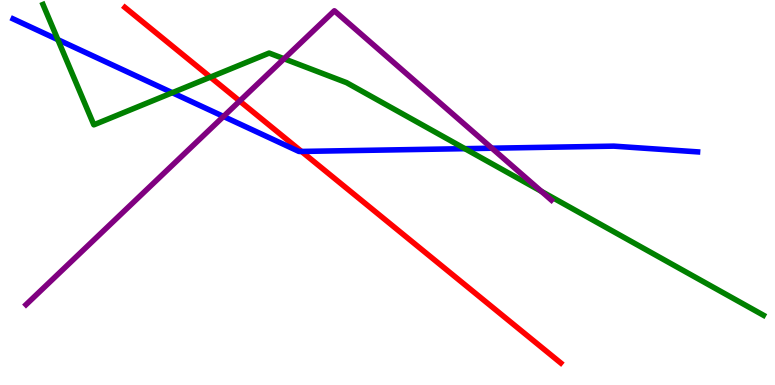[{'lines': ['blue', 'red'], 'intersections': [{'x': 3.89, 'y': 6.07}]}, {'lines': ['green', 'red'], 'intersections': [{'x': 2.71, 'y': 8.0}]}, {'lines': ['purple', 'red'], 'intersections': [{'x': 3.09, 'y': 7.38}]}, {'lines': ['blue', 'green'], 'intersections': [{'x': 0.746, 'y': 8.97}, {'x': 2.22, 'y': 7.59}, {'x': 6.0, 'y': 6.14}]}, {'lines': ['blue', 'purple'], 'intersections': [{'x': 2.88, 'y': 6.98}, {'x': 6.35, 'y': 6.15}]}, {'lines': ['green', 'purple'], 'intersections': [{'x': 3.66, 'y': 8.47}, {'x': 6.99, 'y': 5.03}]}]